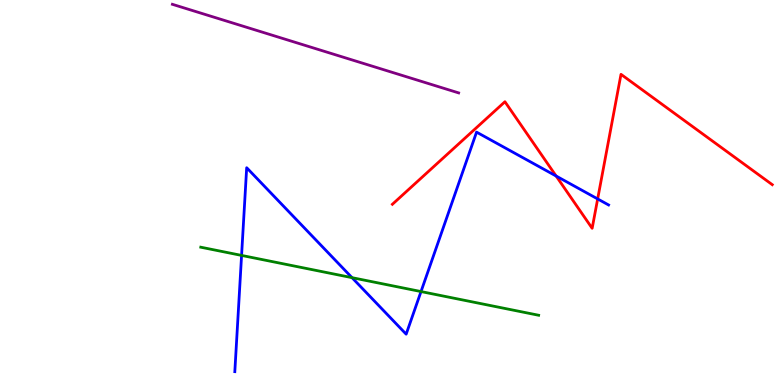[{'lines': ['blue', 'red'], 'intersections': [{'x': 7.18, 'y': 5.43}, {'x': 7.71, 'y': 4.83}]}, {'lines': ['green', 'red'], 'intersections': []}, {'lines': ['purple', 'red'], 'intersections': []}, {'lines': ['blue', 'green'], 'intersections': [{'x': 3.12, 'y': 3.37}, {'x': 4.54, 'y': 2.79}, {'x': 5.43, 'y': 2.43}]}, {'lines': ['blue', 'purple'], 'intersections': []}, {'lines': ['green', 'purple'], 'intersections': []}]